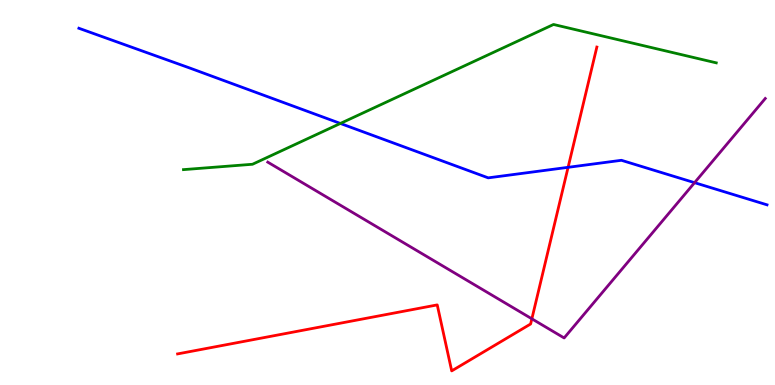[{'lines': ['blue', 'red'], 'intersections': [{'x': 7.33, 'y': 5.65}]}, {'lines': ['green', 'red'], 'intersections': []}, {'lines': ['purple', 'red'], 'intersections': [{'x': 6.86, 'y': 1.72}]}, {'lines': ['blue', 'green'], 'intersections': [{'x': 4.39, 'y': 6.79}]}, {'lines': ['blue', 'purple'], 'intersections': [{'x': 8.96, 'y': 5.26}]}, {'lines': ['green', 'purple'], 'intersections': []}]